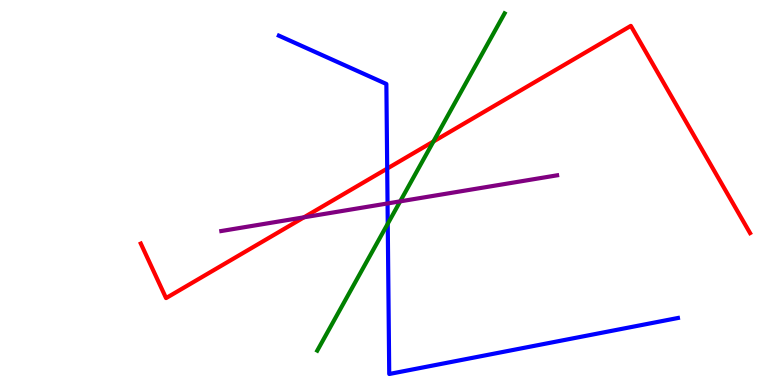[{'lines': ['blue', 'red'], 'intersections': [{'x': 5.0, 'y': 5.62}]}, {'lines': ['green', 'red'], 'intersections': [{'x': 5.59, 'y': 6.32}]}, {'lines': ['purple', 'red'], 'intersections': [{'x': 3.92, 'y': 4.36}]}, {'lines': ['blue', 'green'], 'intersections': [{'x': 5.0, 'y': 4.19}]}, {'lines': ['blue', 'purple'], 'intersections': [{'x': 5.0, 'y': 4.72}]}, {'lines': ['green', 'purple'], 'intersections': [{'x': 5.16, 'y': 4.77}]}]